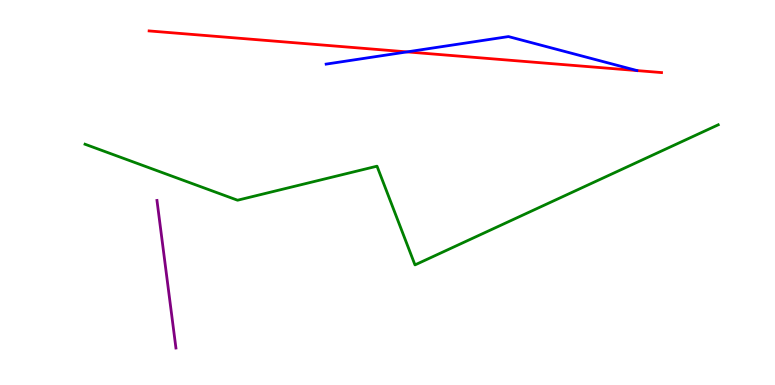[{'lines': ['blue', 'red'], 'intersections': [{'x': 5.25, 'y': 8.65}]}, {'lines': ['green', 'red'], 'intersections': []}, {'lines': ['purple', 'red'], 'intersections': []}, {'lines': ['blue', 'green'], 'intersections': []}, {'lines': ['blue', 'purple'], 'intersections': []}, {'lines': ['green', 'purple'], 'intersections': []}]